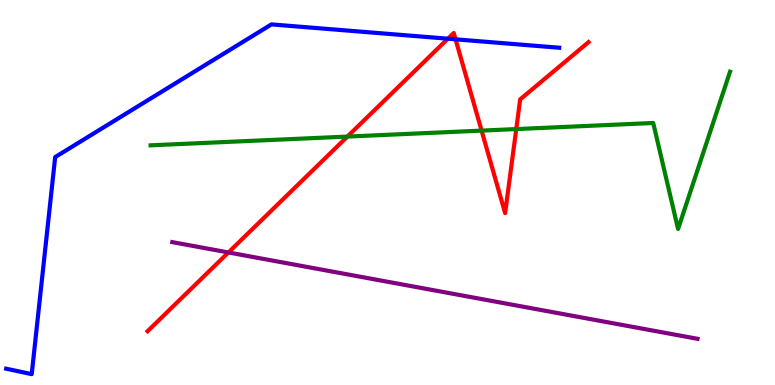[{'lines': ['blue', 'red'], 'intersections': [{'x': 5.78, 'y': 8.99}, {'x': 5.88, 'y': 8.98}]}, {'lines': ['green', 'red'], 'intersections': [{'x': 4.48, 'y': 6.45}, {'x': 6.21, 'y': 6.61}, {'x': 6.66, 'y': 6.65}]}, {'lines': ['purple', 'red'], 'intersections': [{'x': 2.95, 'y': 3.44}]}, {'lines': ['blue', 'green'], 'intersections': []}, {'lines': ['blue', 'purple'], 'intersections': []}, {'lines': ['green', 'purple'], 'intersections': []}]